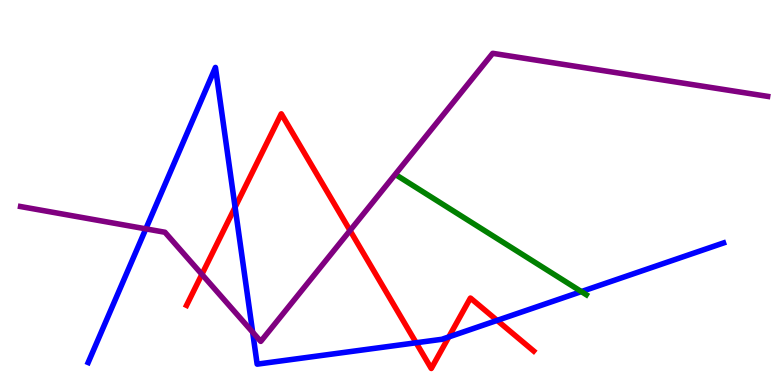[{'lines': ['blue', 'red'], 'intersections': [{'x': 3.03, 'y': 4.62}, {'x': 5.37, 'y': 1.1}, {'x': 5.79, 'y': 1.25}, {'x': 6.41, 'y': 1.68}]}, {'lines': ['green', 'red'], 'intersections': []}, {'lines': ['purple', 'red'], 'intersections': [{'x': 2.61, 'y': 2.87}, {'x': 4.52, 'y': 4.01}]}, {'lines': ['blue', 'green'], 'intersections': [{'x': 7.5, 'y': 2.43}]}, {'lines': ['blue', 'purple'], 'intersections': [{'x': 1.88, 'y': 4.06}, {'x': 3.26, 'y': 1.37}]}, {'lines': ['green', 'purple'], 'intersections': []}]